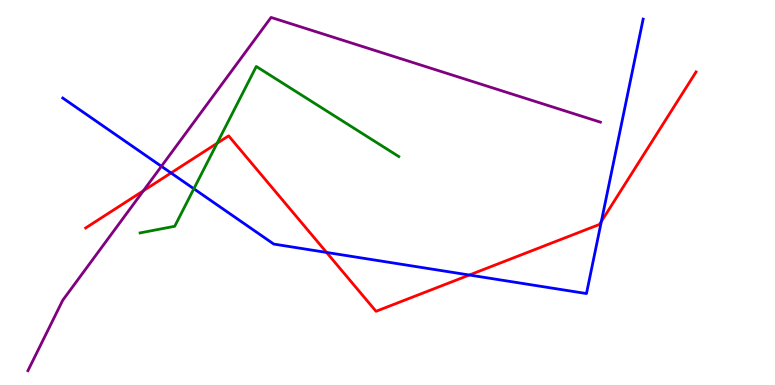[{'lines': ['blue', 'red'], 'intersections': [{'x': 2.21, 'y': 5.51}, {'x': 4.21, 'y': 3.44}, {'x': 6.06, 'y': 2.86}, {'x': 7.76, 'y': 4.25}]}, {'lines': ['green', 'red'], 'intersections': [{'x': 2.8, 'y': 6.28}]}, {'lines': ['purple', 'red'], 'intersections': [{'x': 1.85, 'y': 5.04}]}, {'lines': ['blue', 'green'], 'intersections': [{'x': 2.5, 'y': 5.1}]}, {'lines': ['blue', 'purple'], 'intersections': [{'x': 2.08, 'y': 5.68}]}, {'lines': ['green', 'purple'], 'intersections': []}]